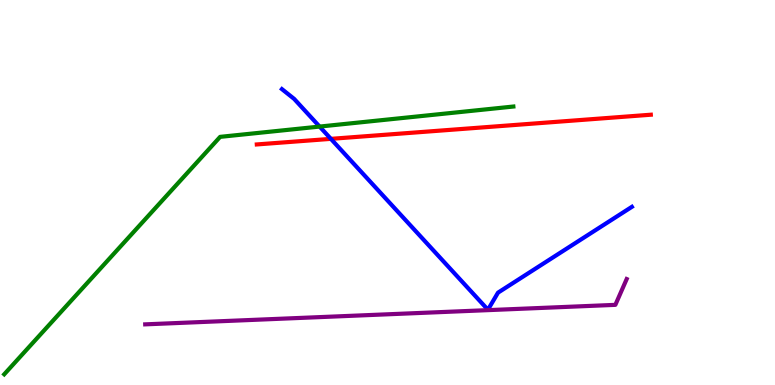[{'lines': ['blue', 'red'], 'intersections': [{'x': 4.27, 'y': 6.39}]}, {'lines': ['green', 'red'], 'intersections': []}, {'lines': ['purple', 'red'], 'intersections': []}, {'lines': ['blue', 'green'], 'intersections': [{'x': 4.12, 'y': 6.71}]}, {'lines': ['blue', 'purple'], 'intersections': []}, {'lines': ['green', 'purple'], 'intersections': []}]